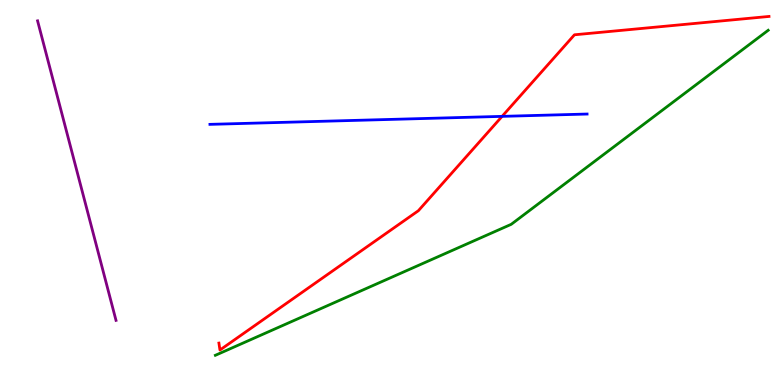[{'lines': ['blue', 'red'], 'intersections': [{'x': 6.48, 'y': 6.98}]}, {'lines': ['green', 'red'], 'intersections': []}, {'lines': ['purple', 'red'], 'intersections': []}, {'lines': ['blue', 'green'], 'intersections': []}, {'lines': ['blue', 'purple'], 'intersections': []}, {'lines': ['green', 'purple'], 'intersections': []}]